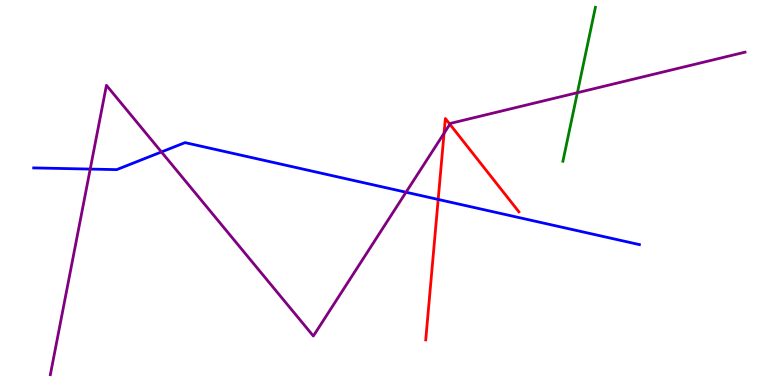[{'lines': ['blue', 'red'], 'intersections': [{'x': 5.65, 'y': 4.82}]}, {'lines': ['green', 'red'], 'intersections': []}, {'lines': ['purple', 'red'], 'intersections': [{'x': 5.73, 'y': 6.54}, {'x': 5.8, 'y': 6.77}]}, {'lines': ['blue', 'green'], 'intersections': []}, {'lines': ['blue', 'purple'], 'intersections': [{'x': 1.16, 'y': 5.61}, {'x': 2.08, 'y': 6.05}, {'x': 5.24, 'y': 5.01}]}, {'lines': ['green', 'purple'], 'intersections': [{'x': 7.45, 'y': 7.59}]}]